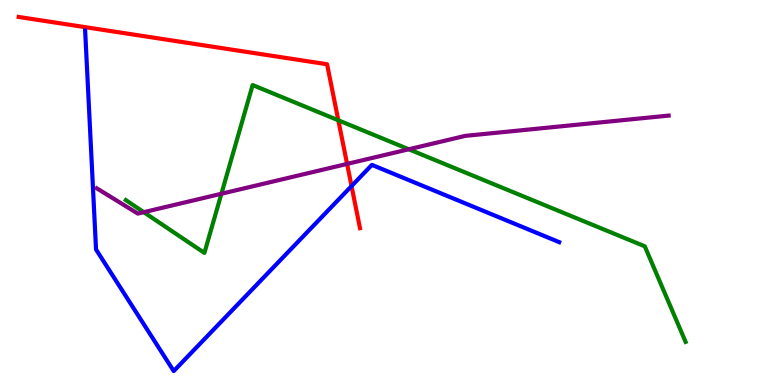[{'lines': ['blue', 'red'], 'intersections': [{'x': 4.54, 'y': 5.17}]}, {'lines': ['green', 'red'], 'intersections': [{'x': 4.37, 'y': 6.88}]}, {'lines': ['purple', 'red'], 'intersections': [{'x': 4.48, 'y': 5.74}]}, {'lines': ['blue', 'green'], 'intersections': []}, {'lines': ['blue', 'purple'], 'intersections': []}, {'lines': ['green', 'purple'], 'intersections': [{'x': 1.86, 'y': 4.49}, {'x': 2.86, 'y': 4.97}, {'x': 5.27, 'y': 6.12}]}]